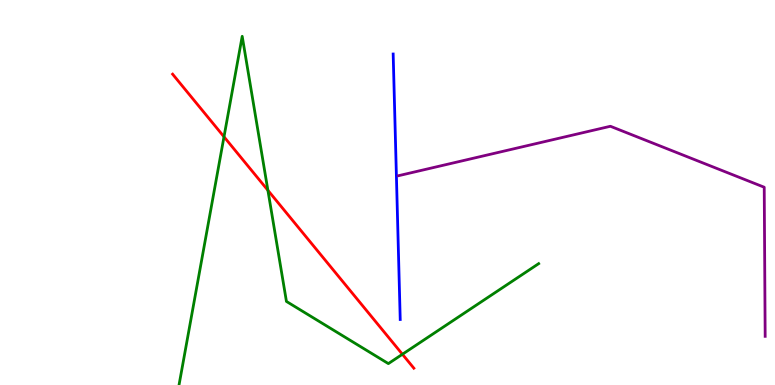[{'lines': ['blue', 'red'], 'intersections': []}, {'lines': ['green', 'red'], 'intersections': [{'x': 2.89, 'y': 6.45}, {'x': 3.46, 'y': 5.06}, {'x': 5.19, 'y': 0.798}]}, {'lines': ['purple', 'red'], 'intersections': []}, {'lines': ['blue', 'green'], 'intersections': []}, {'lines': ['blue', 'purple'], 'intersections': []}, {'lines': ['green', 'purple'], 'intersections': []}]